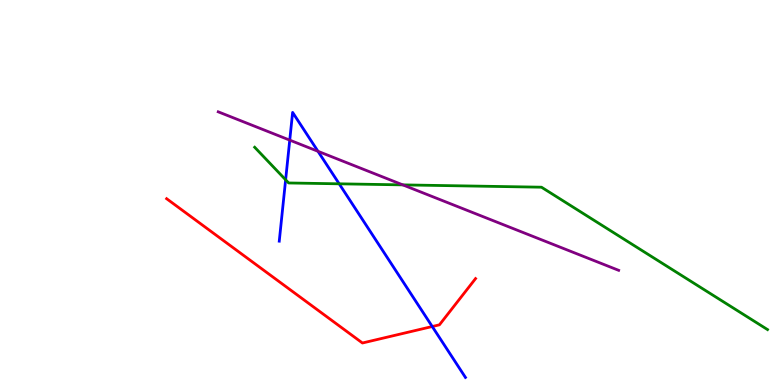[{'lines': ['blue', 'red'], 'intersections': [{'x': 5.58, 'y': 1.52}]}, {'lines': ['green', 'red'], 'intersections': []}, {'lines': ['purple', 'red'], 'intersections': []}, {'lines': ['blue', 'green'], 'intersections': [{'x': 3.69, 'y': 5.33}, {'x': 4.38, 'y': 5.23}]}, {'lines': ['blue', 'purple'], 'intersections': [{'x': 3.74, 'y': 6.36}, {'x': 4.1, 'y': 6.07}]}, {'lines': ['green', 'purple'], 'intersections': [{'x': 5.2, 'y': 5.2}]}]